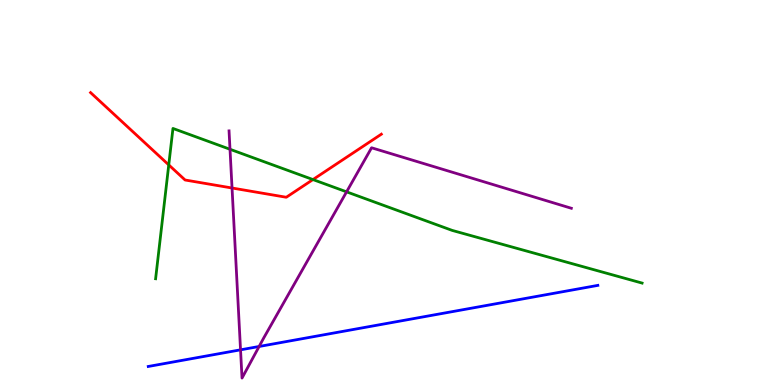[{'lines': ['blue', 'red'], 'intersections': []}, {'lines': ['green', 'red'], 'intersections': [{'x': 2.18, 'y': 5.72}, {'x': 4.04, 'y': 5.34}]}, {'lines': ['purple', 'red'], 'intersections': [{'x': 2.99, 'y': 5.12}]}, {'lines': ['blue', 'green'], 'intersections': []}, {'lines': ['blue', 'purple'], 'intersections': [{'x': 3.1, 'y': 0.914}, {'x': 3.34, 'y': 1.0}]}, {'lines': ['green', 'purple'], 'intersections': [{'x': 2.97, 'y': 6.12}, {'x': 4.47, 'y': 5.02}]}]